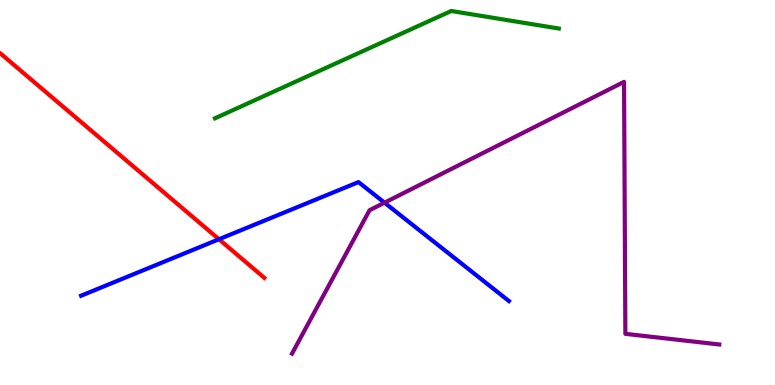[{'lines': ['blue', 'red'], 'intersections': [{'x': 2.83, 'y': 3.79}]}, {'lines': ['green', 'red'], 'intersections': []}, {'lines': ['purple', 'red'], 'intersections': []}, {'lines': ['blue', 'green'], 'intersections': []}, {'lines': ['blue', 'purple'], 'intersections': [{'x': 4.96, 'y': 4.74}]}, {'lines': ['green', 'purple'], 'intersections': []}]